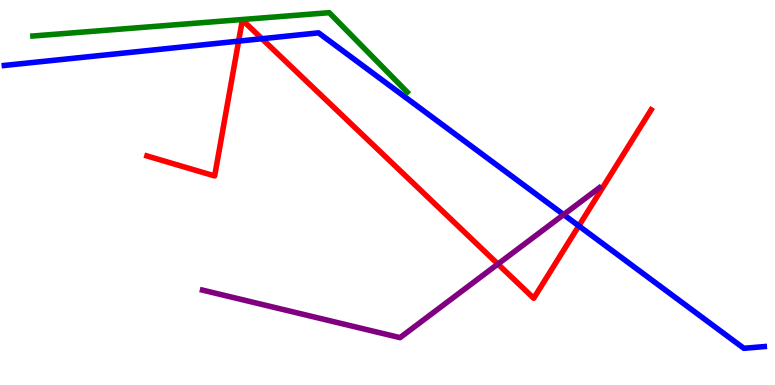[{'lines': ['blue', 'red'], 'intersections': [{'x': 3.08, 'y': 8.93}, {'x': 3.38, 'y': 8.99}, {'x': 7.47, 'y': 4.13}]}, {'lines': ['green', 'red'], 'intersections': []}, {'lines': ['purple', 'red'], 'intersections': [{'x': 6.42, 'y': 3.14}]}, {'lines': ['blue', 'green'], 'intersections': []}, {'lines': ['blue', 'purple'], 'intersections': [{'x': 7.27, 'y': 4.43}]}, {'lines': ['green', 'purple'], 'intersections': []}]